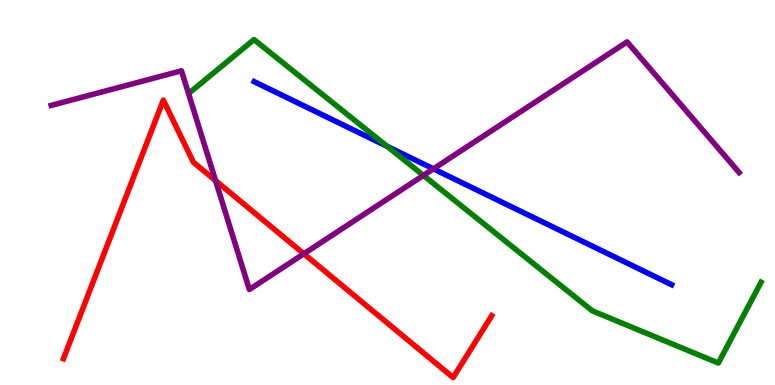[{'lines': ['blue', 'red'], 'intersections': []}, {'lines': ['green', 'red'], 'intersections': []}, {'lines': ['purple', 'red'], 'intersections': [{'x': 2.78, 'y': 5.31}, {'x': 3.92, 'y': 3.41}]}, {'lines': ['blue', 'green'], 'intersections': [{'x': 4.99, 'y': 6.2}]}, {'lines': ['blue', 'purple'], 'intersections': [{'x': 5.59, 'y': 5.61}]}, {'lines': ['green', 'purple'], 'intersections': [{'x': 5.46, 'y': 5.44}]}]